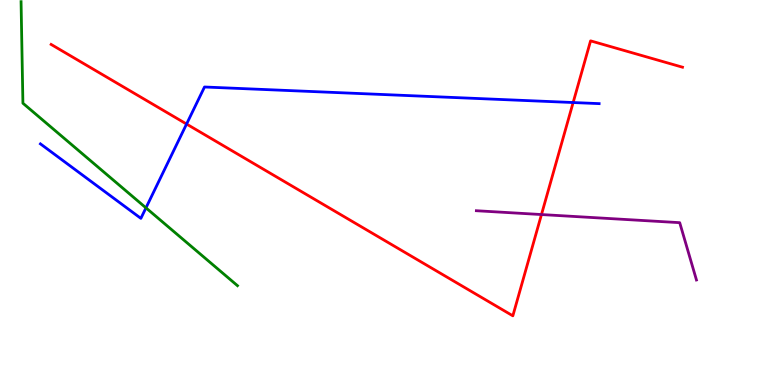[{'lines': ['blue', 'red'], 'intersections': [{'x': 2.41, 'y': 6.78}, {'x': 7.4, 'y': 7.34}]}, {'lines': ['green', 'red'], 'intersections': []}, {'lines': ['purple', 'red'], 'intersections': [{'x': 6.99, 'y': 4.43}]}, {'lines': ['blue', 'green'], 'intersections': [{'x': 1.88, 'y': 4.6}]}, {'lines': ['blue', 'purple'], 'intersections': []}, {'lines': ['green', 'purple'], 'intersections': []}]